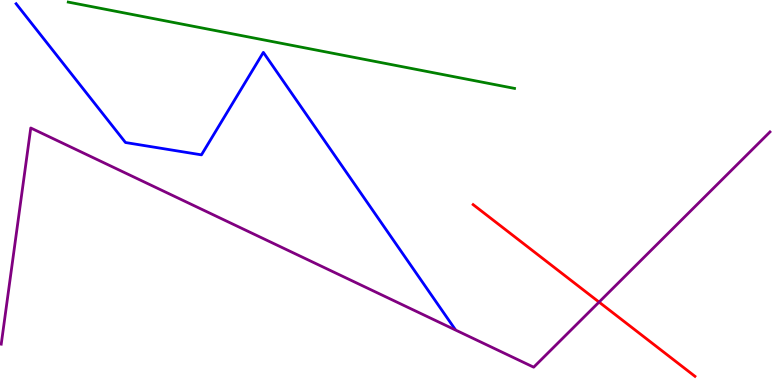[{'lines': ['blue', 'red'], 'intersections': []}, {'lines': ['green', 'red'], 'intersections': []}, {'lines': ['purple', 'red'], 'intersections': [{'x': 7.73, 'y': 2.15}]}, {'lines': ['blue', 'green'], 'intersections': []}, {'lines': ['blue', 'purple'], 'intersections': []}, {'lines': ['green', 'purple'], 'intersections': []}]